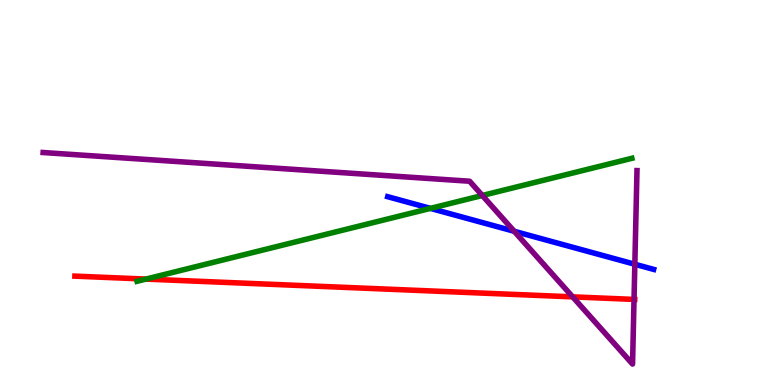[{'lines': ['blue', 'red'], 'intersections': []}, {'lines': ['green', 'red'], 'intersections': [{'x': 1.88, 'y': 2.75}]}, {'lines': ['purple', 'red'], 'intersections': [{'x': 7.39, 'y': 2.29}, {'x': 8.18, 'y': 2.22}]}, {'lines': ['blue', 'green'], 'intersections': [{'x': 5.55, 'y': 4.59}]}, {'lines': ['blue', 'purple'], 'intersections': [{'x': 6.63, 'y': 3.99}, {'x': 8.19, 'y': 3.14}]}, {'lines': ['green', 'purple'], 'intersections': [{'x': 6.22, 'y': 4.92}]}]